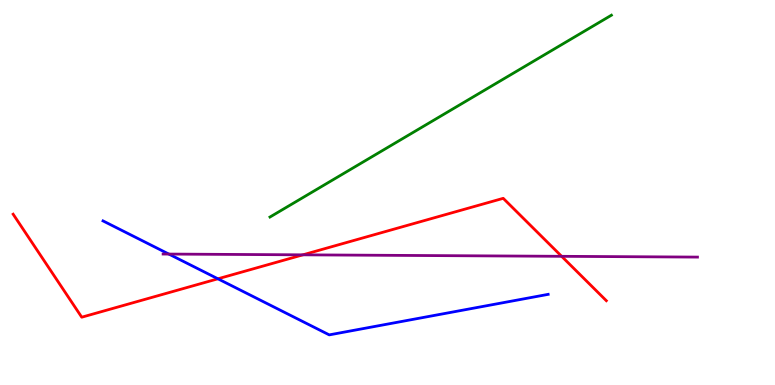[{'lines': ['blue', 'red'], 'intersections': [{'x': 2.81, 'y': 2.76}]}, {'lines': ['green', 'red'], 'intersections': []}, {'lines': ['purple', 'red'], 'intersections': [{'x': 3.91, 'y': 3.38}, {'x': 7.25, 'y': 3.34}]}, {'lines': ['blue', 'green'], 'intersections': []}, {'lines': ['blue', 'purple'], 'intersections': [{'x': 2.18, 'y': 3.4}]}, {'lines': ['green', 'purple'], 'intersections': []}]